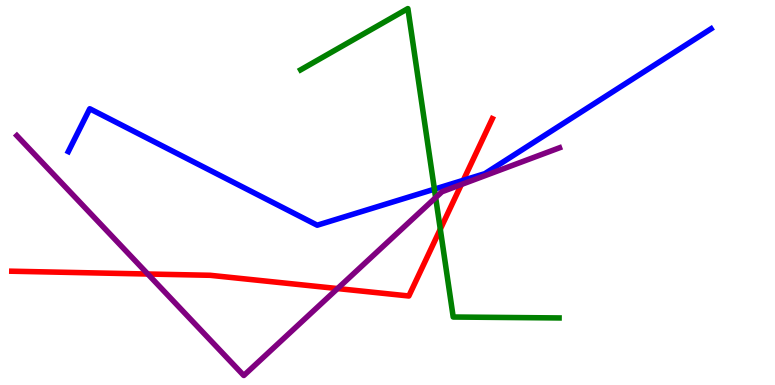[{'lines': ['blue', 'red'], 'intersections': [{'x': 5.98, 'y': 5.32}]}, {'lines': ['green', 'red'], 'intersections': [{'x': 5.68, 'y': 4.05}]}, {'lines': ['purple', 'red'], 'intersections': [{'x': 1.91, 'y': 2.88}, {'x': 4.36, 'y': 2.5}, {'x': 5.95, 'y': 5.21}]}, {'lines': ['blue', 'green'], 'intersections': [{'x': 5.61, 'y': 5.09}]}, {'lines': ['blue', 'purple'], 'intersections': []}, {'lines': ['green', 'purple'], 'intersections': [{'x': 5.62, 'y': 4.87}]}]